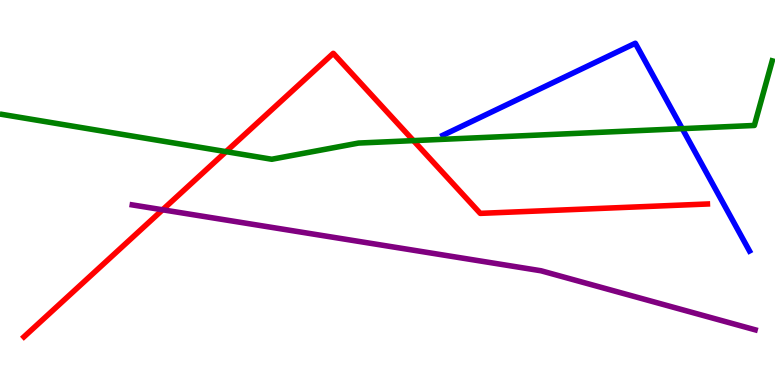[{'lines': ['blue', 'red'], 'intersections': []}, {'lines': ['green', 'red'], 'intersections': [{'x': 2.92, 'y': 6.06}, {'x': 5.33, 'y': 6.35}]}, {'lines': ['purple', 'red'], 'intersections': [{'x': 2.1, 'y': 4.55}]}, {'lines': ['blue', 'green'], 'intersections': [{'x': 8.8, 'y': 6.66}]}, {'lines': ['blue', 'purple'], 'intersections': []}, {'lines': ['green', 'purple'], 'intersections': []}]